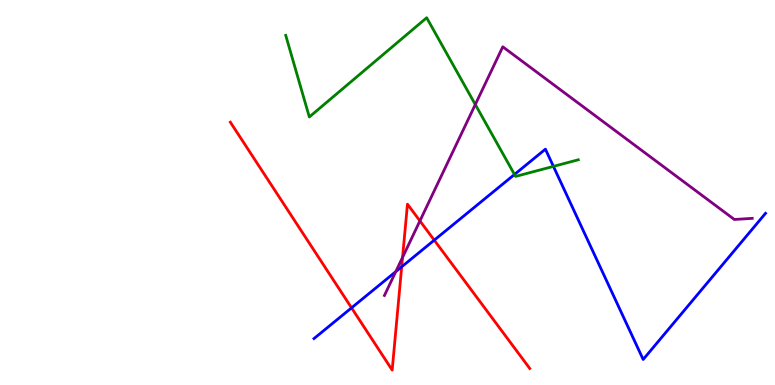[{'lines': ['blue', 'red'], 'intersections': [{'x': 4.54, 'y': 2.0}, {'x': 5.18, 'y': 3.07}, {'x': 5.6, 'y': 3.76}]}, {'lines': ['green', 'red'], 'intersections': []}, {'lines': ['purple', 'red'], 'intersections': [{'x': 5.19, 'y': 3.31}, {'x': 5.42, 'y': 4.26}]}, {'lines': ['blue', 'green'], 'intersections': [{'x': 6.64, 'y': 5.47}, {'x': 7.14, 'y': 5.68}]}, {'lines': ['blue', 'purple'], 'intersections': [{'x': 5.11, 'y': 2.94}]}, {'lines': ['green', 'purple'], 'intersections': [{'x': 6.13, 'y': 7.29}]}]